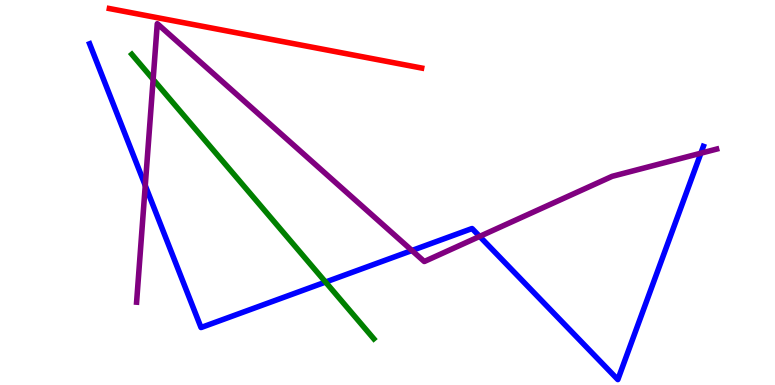[{'lines': ['blue', 'red'], 'intersections': []}, {'lines': ['green', 'red'], 'intersections': []}, {'lines': ['purple', 'red'], 'intersections': []}, {'lines': ['blue', 'green'], 'intersections': [{'x': 4.2, 'y': 2.67}]}, {'lines': ['blue', 'purple'], 'intersections': [{'x': 1.87, 'y': 5.18}, {'x': 5.32, 'y': 3.49}, {'x': 6.19, 'y': 3.86}, {'x': 9.04, 'y': 6.02}]}, {'lines': ['green', 'purple'], 'intersections': [{'x': 1.98, 'y': 7.94}]}]